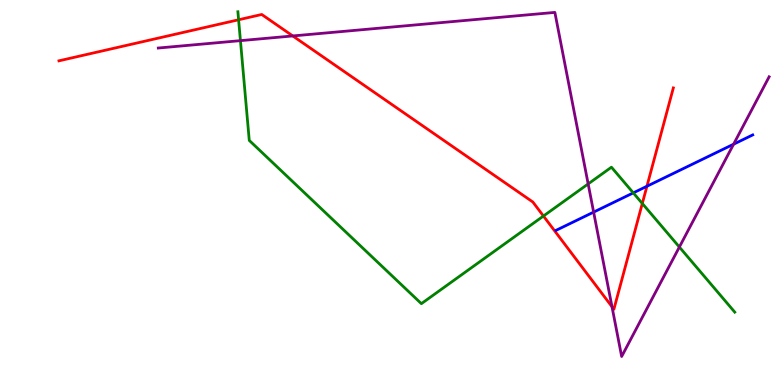[{'lines': ['blue', 'red'], 'intersections': [{'x': 8.35, 'y': 5.16}]}, {'lines': ['green', 'red'], 'intersections': [{'x': 3.08, 'y': 9.49}, {'x': 7.01, 'y': 4.39}, {'x': 8.29, 'y': 4.71}]}, {'lines': ['purple', 'red'], 'intersections': [{'x': 3.78, 'y': 9.07}, {'x': 7.9, 'y': 2.03}]}, {'lines': ['blue', 'green'], 'intersections': [{'x': 8.17, 'y': 4.99}]}, {'lines': ['blue', 'purple'], 'intersections': [{'x': 7.66, 'y': 4.49}, {'x': 9.47, 'y': 6.25}]}, {'lines': ['green', 'purple'], 'intersections': [{'x': 3.1, 'y': 8.94}, {'x': 7.59, 'y': 5.22}, {'x': 8.77, 'y': 3.58}]}]